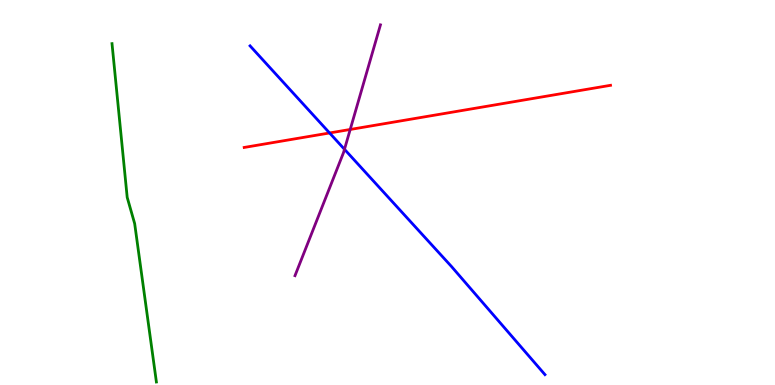[{'lines': ['blue', 'red'], 'intersections': [{'x': 4.25, 'y': 6.55}]}, {'lines': ['green', 'red'], 'intersections': []}, {'lines': ['purple', 'red'], 'intersections': [{'x': 4.52, 'y': 6.64}]}, {'lines': ['blue', 'green'], 'intersections': []}, {'lines': ['blue', 'purple'], 'intersections': [{'x': 4.44, 'y': 6.12}]}, {'lines': ['green', 'purple'], 'intersections': []}]